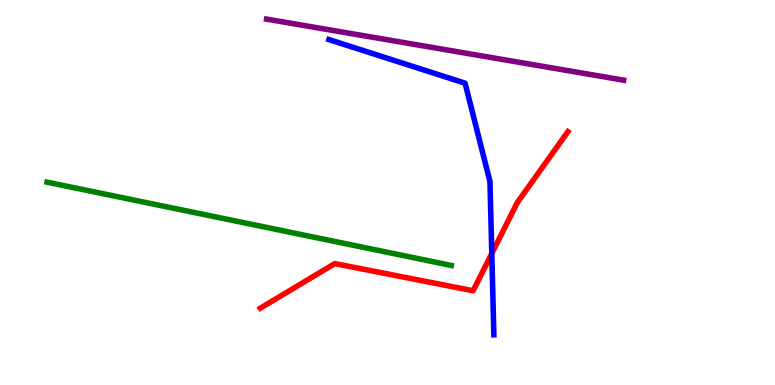[{'lines': ['blue', 'red'], 'intersections': [{'x': 6.35, 'y': 3.42}]}, {'lines': ['green', 'red'], 'intersections': []}, {'lines': ['purple', 'red'], 'intersections': []}, {'lines': ['blue', 'green'], 'intersections': []}, {'lines': ['blue', 'purple'], 'intersections': []}, {'lines': ['green', 'purple'], 'intersections': []}]